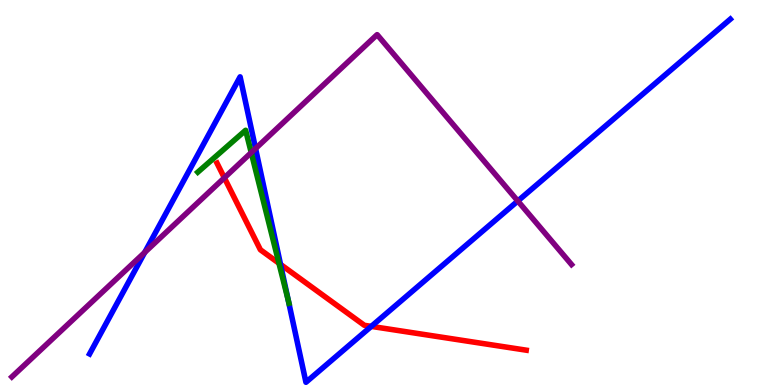[{'lines': ['blue', 'red'], 'intersections': [{'x': 3.62, 'y': 3.13}, {'x': 4.79, 'y': 1.52}]}, {'lines': ['green', 'red'], 'intersections': [{'x': 3.6, 'y': 3.16}]}, {'lines': ['purple', 'red'], 'intersections': [{'x': 2.89, 'y': 5.38}]}, {'lines': ['blue', 'green'], 'intersections': [{'x': 3.72, 'y': 2.18}]}, {'lines': ['blue', 'purple'], 'intersections': [{'x': 1.87, 'y': 3.44}, {'x': 3.3, 'y': 6.14}, {'x': 6.68, 'y': 4.78}]}, {'lines': ['green', 'purple'], 'intersections': [{'x': 3.24, 'y': 6.04}]}]